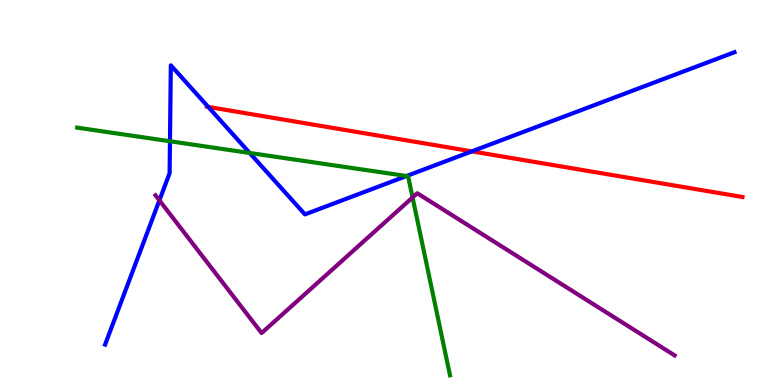[{'lines': ['blue', 'red'], 'intersections': [{'x': 2.69, 'y': 7.22}, {'x': 6.09, 'y': 6.07}]}, {'lines': ['green', 'red'], 'intersections': []}, {'lines': ['purple', 'red'], 'intersections': []}, {'lines': ['blue', 'green'], 'intersections': [{'x': 2.19, 'y': 6.33}, {'x': 3.22, 'y': 6.03}, {'x': 5.25, 'y': 5.43}]}, {'lines': ['blue', 'purple'], 'intersections': [{'x': 2.06, 'y': 4.8}]}, {'lines': ['green', 'purple'], 'intersections': [{'x': 5.32, 'y': 4.87}]}]